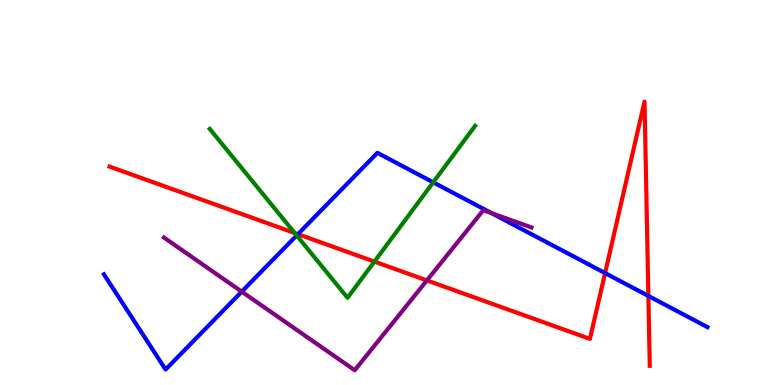[{'lines': ['blue', 'red'], 'intersections': [{'x': 3.84, 'y': 3.92}, {'x': 7.81, 'y': 2.91}, {'x': 8.37, 'y': 2.31}]}, {'lines': ['green', 'red'], 'intersections': [{'x': 3.8, 'y': 3.95}, {'x': 4.83, 'y': 3.21}]}, {'lines': ['purple', 'red'], 'intersections': [{'x': 5.51, 'y': 2.72}]}, {'lines': ['blue', 'green'], 'intersections': [{'x': 3.83, 'y': 3.88}, {'x': 5.59, 'y': 5.26}]}, {'lines': ['blue', 'purple'], 'intersections': [{'x': 3.12, 'y': 2.42}, {'x': 6.34, 'y': 4.46}]}, {'lines': ['green', 'purple'], 'intersections': []}]